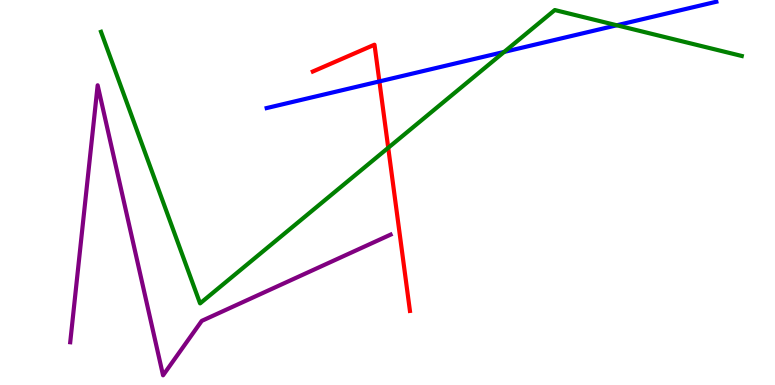[{'lines': ['blue', 'red'], 'intersections': [{'x': 4.9, 'y': 7.89}]}, {'lines': ['green', 'red'], 'intersections': [{'x': 5.01, 'y': 6.16}]}, {'lines': ['purple', 'red'], 'intersections': []}, {'lines': ['blue', 'green'], 'intersections': [{'x': 6.51, 'y': 8.65}, {'x': 7.96, 'y': 9.34}]}, {'lines': ['blue', 'purple'], 'intersections': []}, {'lines': ['green', 'purple'], 'intersections': []}]